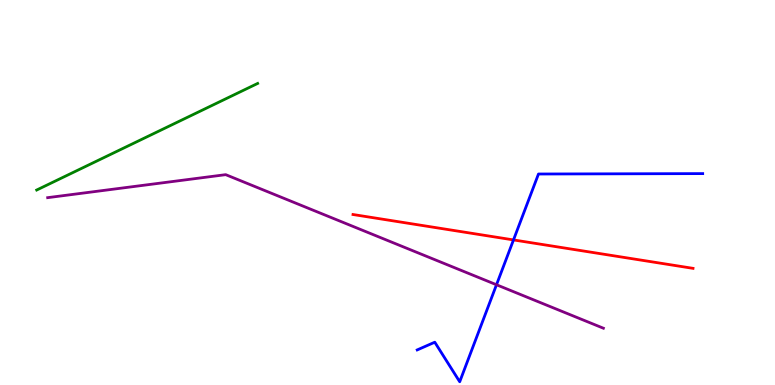[{'lines': ['blue', 'red'], 'intersections': [{'x': 6.63, 'y': 3.77}]}, {'lines': ['green', 'red'], 'intersections': []}, {'lines': ['purple', 'red'], 'intersections': []}, {'lines': ['blue', 'green'], 'intersections': []}, {'lines': ['blue', 'purple'], 'intersections': [{'x': 6.41, 'y': 2.6}]}, {'lines': ['green', 'purple'], 'intersections': []}]